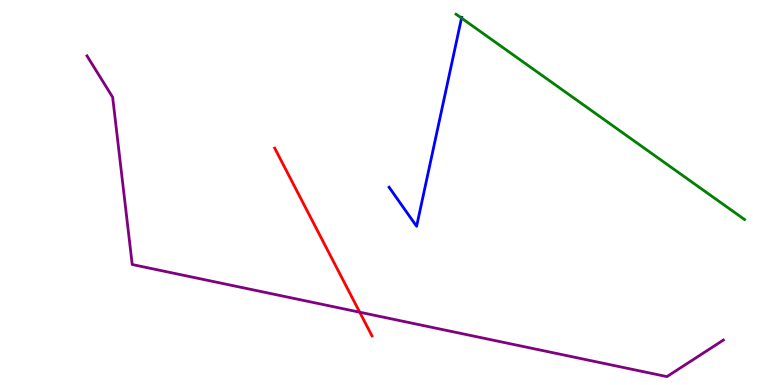[{'lines': ['blue', 'red'], 'intersections': []}, {'lines': ['green', 'red'], 'intersections': []}, {'lines': ['purple', 'red'], 'intersections': [{'x': 4.64, 'y': 1.89}]}, {'lines': ['blue', 'green'], 'intersections': [{'x': 5.96, 'y': 9.53}]}, {'lines': ['blue', 'purple'], 'intersections': []}, {'lines': ['green', 'purple'], 'intersections': []}]